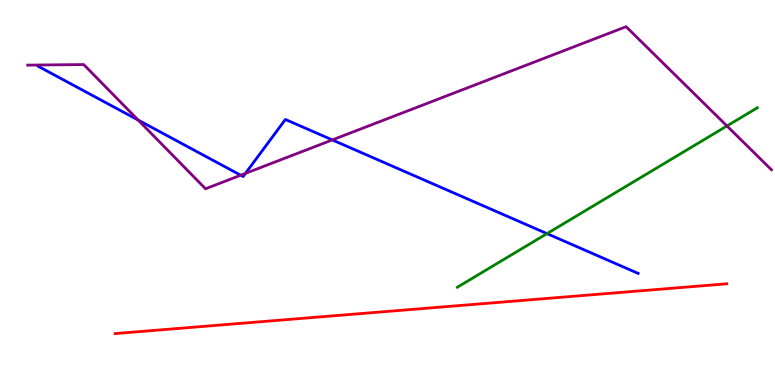[{'lines': ['blue', 'red'], 'intersections': []}, {'lines': ['green', 'red'], 'intersections': []}, {'lines': ['purple', 'red'], 'intersections': []}, {'lines': ['blue', 'green'], 'intersections': [{'x': 7.06, 'y': 3.93}]}, {'lines': ['blue', 'purple'], 'intersections': [{'x': 1.78, 'y': 6.88}, {'x': 3.11, 'y': 5.45}, {'x': 3.17, 'y': 5.5}, {'x': 4.29, 'y': 6.37}]}, {'lines': ['green', 'purple'], 'intersections': [{'x': 9.38, 'y': 6.73}]}]